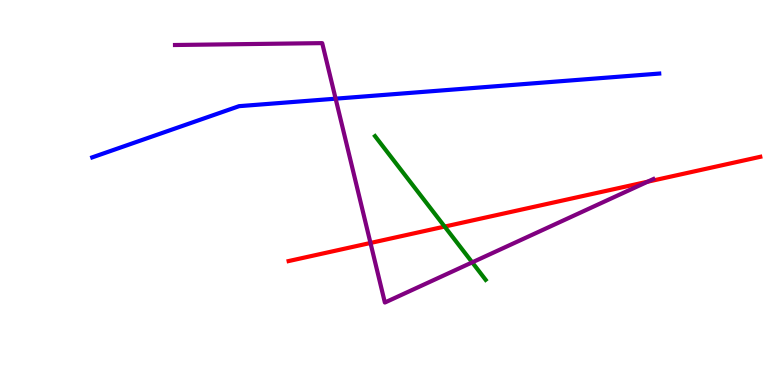[{'lines': ['blue', 'red'], 'intersections': []}, {'lines': ['green', 'red'], 'intersections': [{'x': 5.74, 'y': 4.11}]}, {'lines': ['purple', 'red'], 'intersections': [{'x': 4.78, 'y': 3.69}, {'x': 8.36, 'y': 5.28}]}, {'lines': ['blue', 'green'], 'intersections': []}, {'lines': ['blue', 'purple'], 'intersections': [{'x': 4.33, 'y': 7.44}]}, {'lines': ['green', 'purple'], 'intersections': [{'x': 6.09, 'y': 3.19}]}]